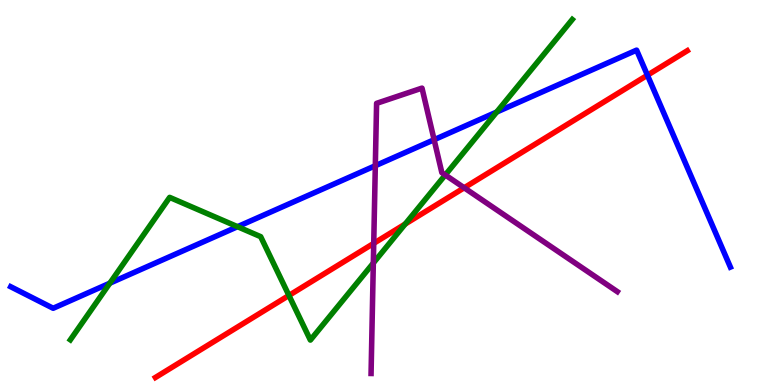[{'lines': ['blue', 'red'], 'intersections': [{'x': 8.35, 'y': 8.05}]}, {'lines': ['green', 'red'], 'intersections': [{'x': 3.73, 'y': 2.33}, {'x': 5.23, 'y': 4.18}]}, {'lines': ['purple', 'red'], 'intersections': [{'x': 4.82, 'y': 3.68}, {'x': 5.99, 'y': 5.12}]}, {'lines': ['blue', 'green'], 'intersections': [{'x': 1.42, 'y': 2.64}, {'x': 3.07, 'y': 4.11}, {'x': 6.41, 'y': 7.09}]}, {'lines': ['blue', 'purple'], 'intersections': [{'x': 4.84, 'y': 5.7}, {'x': 5.6, 'y': 6.37}]}, {'lines': ['green', 'purple'], 'intersections': [{'x': 4.82, 'y': 3.17}, {'x': 5.75, 'y': 5.46}]}]